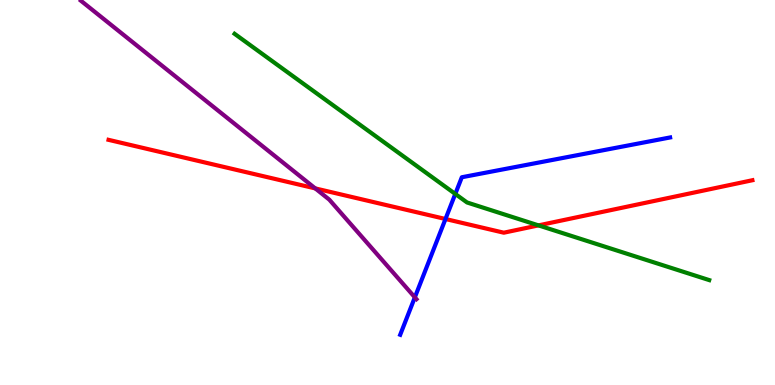[{'lines': ['blue', 'red'], 'intersections': [{'x': 5.75, 'y': 4.31}]}, {'lines': ['green', 'red'], 'intersections': [{'x': 6.95, 'y': 4.15}]}, {'lines': ['purple', 'red'], 'intersections': [{'x': 4.07, 'y': 5.11}]}, {'lines': ['blue', 'green'], 'intersections': [{'x': 5.87, 'y': 4.96}]}, {'lines': ['blue', 'purple'], 'intersections': [{'x': 5.35, 'y': 2.28}]}, {'lines': ['green', 'purple'], 'intersections': []}]